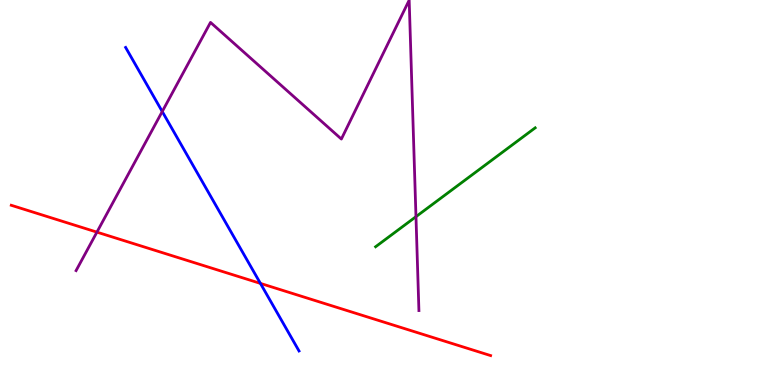[{'lines': ['blue', 'red'], 'intersections': [{'x': 3.36, 'y': 2.64}]}, {'lines': ['green', 'red'], 'intersections': []}, {'lines': ['purple', 'red'], 'intersections': [{'x': 1.25, 'y': 3.97}]}, {'lines': ['blue', 'green'], 'intersections': []}, {'lines': ['blue', 'purple'], 'intersections': [{'x': 2.09, 'y': 7.1}]}, {'lines': ['green', 'purple'], 'intersections': [{'x': 5.37, 'y': 4.37}]}]